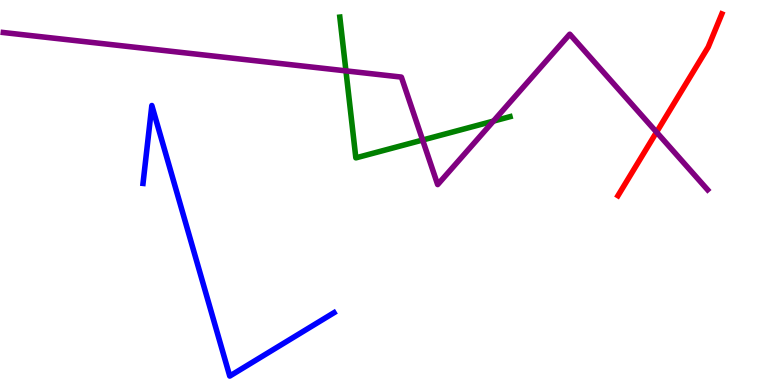[{'lines': ['blue', 'red'], 'intersections': []}, {'lines': ['green', 'red'], 'intersections': []}, {'lines': ['purple', 'red'], 'intersections': [{'x': 8.47, 'y': 6.57}]}, {'lines': ['blue', 'green'], 'intersections': []}, {'lines': ['blue', 'purple'], 'intersections': []}, {'lines': ['green', 'purple'], 'intersections': [{'x': 4.46, 'y': 8.16}, {'x': 5.45, 'y': 6.36}, {'x': 6.37, 'y': 6.85}]}]